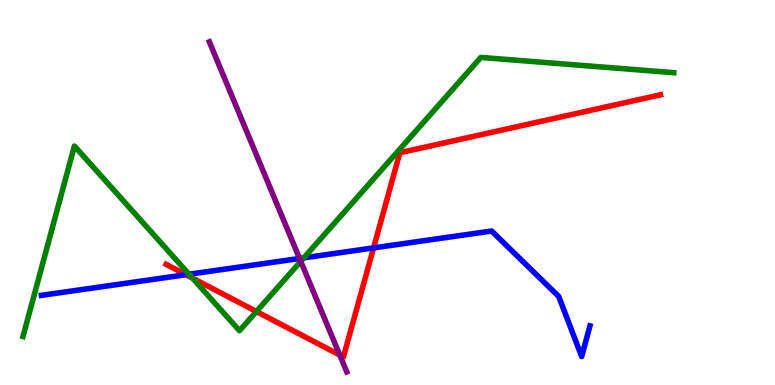[{'lines': ['blue', 'red'], 'intersections': [{'x': 2.4, 'y': 2.86}, {'x': 4.82, 'y': 3.56}]}, {'lines': ['green', 'red'], 'intersections': [{'x': 2.48, 'y': 2.78}, {'x': 3.31, 'y': 1.91}]}, {'lines': ['purple', 'red'], 'intersections': [{'x': 4.38, 'y': 0.779}]}, {'lines': ['blue', 'green'], 'intersections': [{'x': 2.44, 'y': 2.88}, {'x': 3.92, 'y': 3.3}]}, {'lines': ['blue', 'purple'], 'intersections': [{'x': 3.87, 'y': 3.29}]}, {'lines': ['green', 'purple'], 'intersections': [{'x': 3.88, 'y': 3.21}]}]